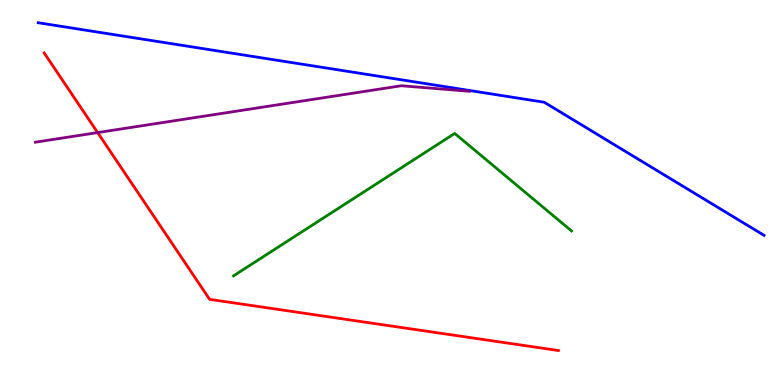[{'lines': ['blue', 'red'], 'intersections': []}, {'lines': ['green', 'red'], 'intersections': []}, {'lines': ['purple', 'red'], 'intersections': [{'x': 1.26, 'y': 6.56}]}, {'lines': ['blue', 'green'], 'intersections': []}, {'lines': ['blue', 'purple'], 'intersections': []}, {'lines': ['green', 'purple'], 'intersections': []}]